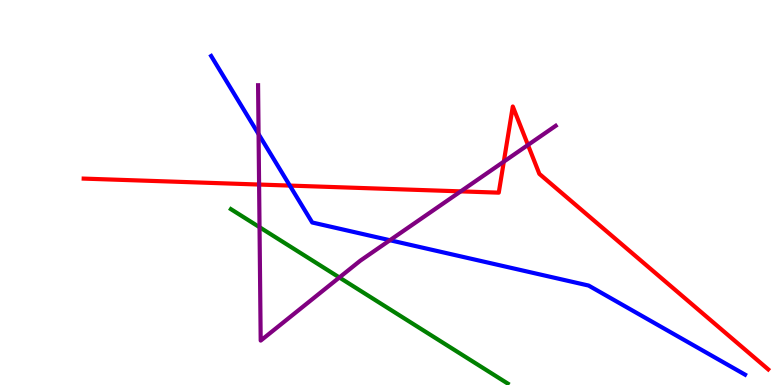[{'lines': ['blue', 'red'], 'intersections': [{'x': 3.74, 'y': 5.18}]}, {'lines': ['green', 'red'], 'intersections': []}, {'lines': ['purple', 'red'], 'intersections': [{'x': 3.34, 'y': 5.21}, {'x': 5.94, 'y': 5.03}, {'x': 6.5, 'y': 5.8}, {'x': 6.81, 'y': 6.23}]}, {'lines': ['blue', 'green'], 'intersections': []}, {'lines': ['blue', 'purple'], 'intersections': [{'x': 3.34, 'y': 6.52}, {'x': 5.03, 'y': 3.76}]}, {'lines': ['green', 'purple'], 'intersections': [{'x': 3.35, 'y': 4.1}, {'x': 4.38, 'y': 2.79}]}]